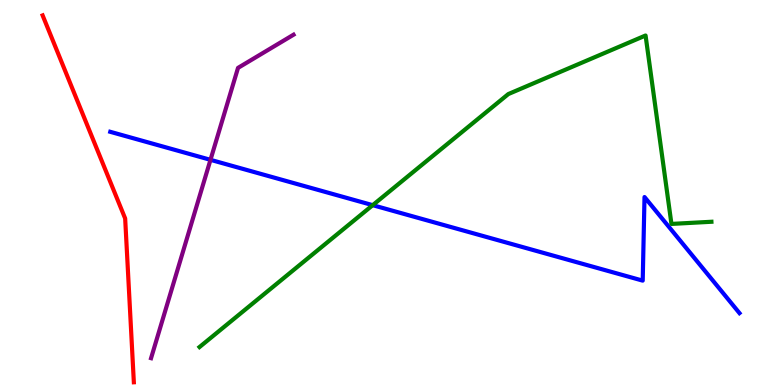[{'lines': ['blue', 'red'], 'intersections': []}, {'lines': ['green', 'red'], 'intersections': []}, {'lines': ['purple', 'red'], 'intersections': []}, {'lines': ['blue', 'green'], 'intersections': [{'x': 4.81, 'y': 4.67}]}, {'lines': ['blue', 'purple'], 'intersections': [{'x': 2.72, 'y': 5.85}]}, {'lines': ['green', 'purple'], 'intersections': []}]